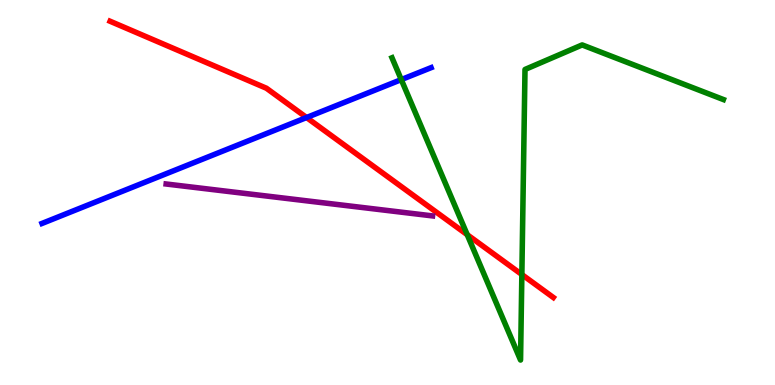[{'lines': ['blue', 'red'], 'intersections': [{'x': 3.96, 'y': 6.95}]}, {'lines': ['green', 'red'], 'intersections': [{'x': 6.03, 'y': 3.9}, {'x': 6.73, 'y': 2.87}]}, {'lines': ['purple', 'red'], 'intersections': []}, {'lines': ['blue', 'green'], 'intersections': [{'x': 5.18, 'y': 7.93}]}, {'lines': ['blue', 'purple'], 'intersections': []}, {'lines': ['green', 'purple'], 'intersections': []}]